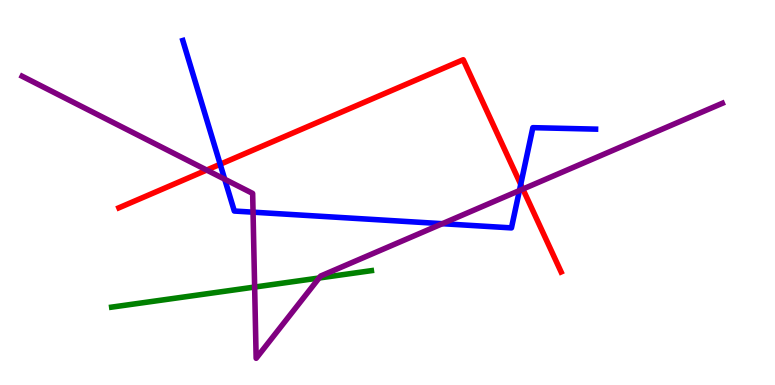[{'lines': ['blue', 'red'], 'intersections': [{'x': 2.84, 'y': 5.73}, {'x': 6.72, 'y': 5.21}]}, {'lines': ['green', 'red'], 'intersections': []}, {'lines': ['purple', 'red'], 'intersections': [{'x': 2.67, 'y': 5.58}, {'x': 6.75, 'y': 5.09}]}, {'lines': ['blue', 'green'], 'intersections': []}, {'lines': ['blue', 'purple'], 'intersections': [{'x': 2.9, 'y': 5.35}, {'x': 3.27, 'y': 4.49}, {'x': 5.71, 'y': 4.19}, {'x': 6.7, 'y': 5.05}]}, {'lines': ['green', 'purple'], 'intersections': [{'x': 3.29, 'y': 2.54}, {'x': 4.12, 'y': 2.78}]}]